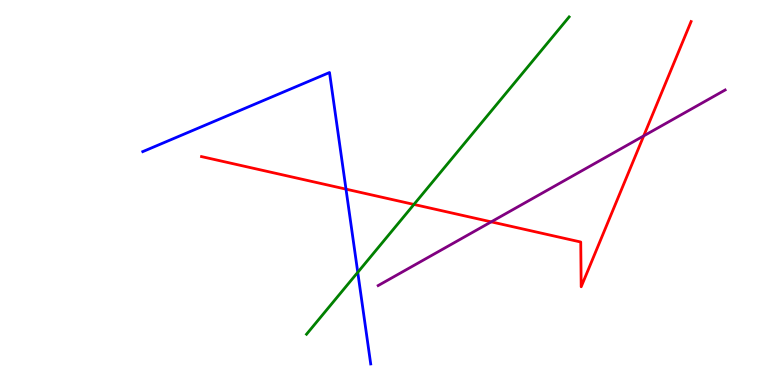[{'lines': ['blue', 'red'], 'intersections': [{'x': 4.46, 'y': 5.09}]}, {'lines': ['green', 'red'], 'intersections': [{'x': 5.34, 'y': 4.69}]}, {'lines': ['purple', 'red'], 'intersections': [{'x': 6.34, 'y': 4.24}, {'x': 8.31, 'y': 6.47}]}, {'lines': ['blue', 'green'], 'intersections': [{'x': 4.62, 'y': 2.93}]}, {'lines': ['blue', 'purple'], 'intersections': []}, {'lines': ['green', 'purple'], 'intersections': []}]